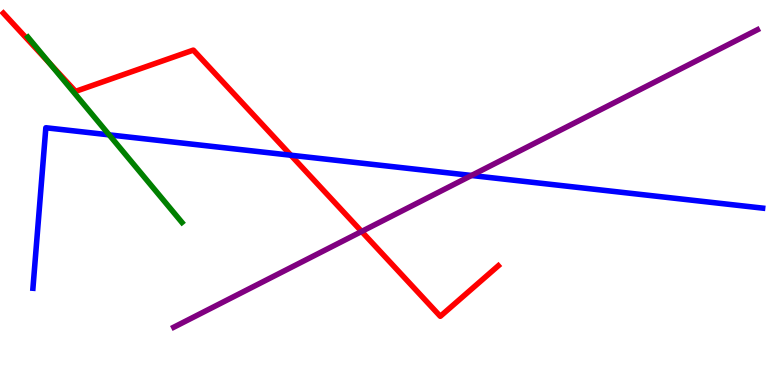[{'lines': ['blue', 'red'], 'intersections': [{'x': 3.75, 'y': 5.97}]}, {'lines': ['green', 'red'], 'intersections': [{'x': 0.642, 'y': 8.35}]}, {'lines': ['purple', 'red'], 'intersections': [{'x': 4.67, 'y': 3.99}]}, {'lines': ['blue', 'green'], 'intersections': [{'x': 1.41, 'y': 6.5}]}, {'lines': ['blue', 'purple'], 'intersections': [{'x': 6.08, 'y': 5.44}]}, {'lines': ['green', 'purple'], 'intersections': []}]